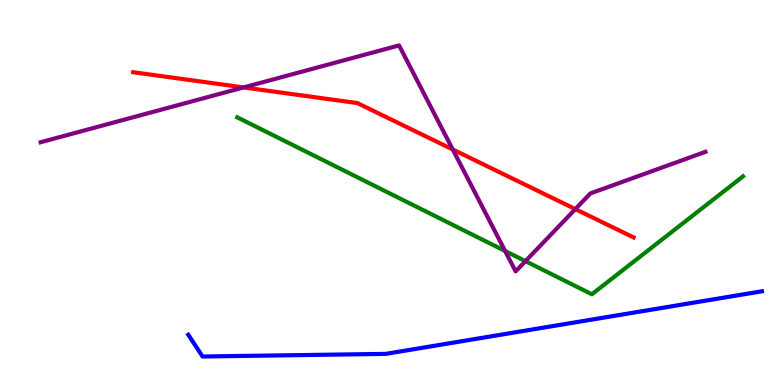[{'lines': ['blue', 'red'], 'intersections': []}, {'lines': ['green', 'red'], 'intersections': []}, {'lines': ['purple', 'red'], 'intersections': [{'x': 3.14, 'y': 7.73}, {'x': 5.84, 'y': 6.12}, {'x': 7.42, 'y': 4.57}]}, {'lines': ['blue', 'green'], 'intersections': []}, {'lines': ['blue', 'purple'], 'intersections': []}, {'lines': ['green', 'purple'], 'intersections': [{'x': 6.52, 'y': 3.48}, {'x': 6.78, 'y': 3.22}]}]